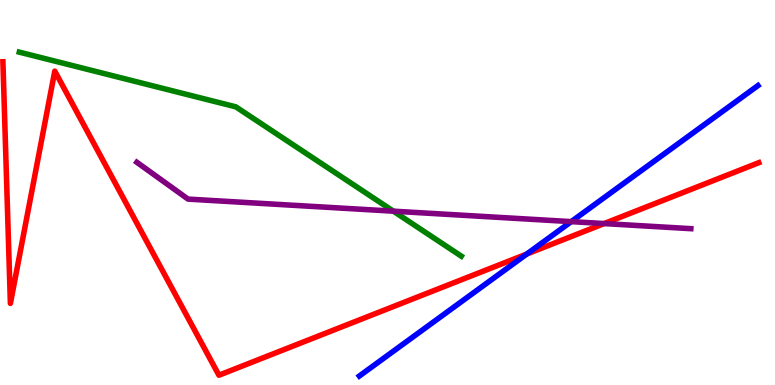[{'lines': ['blue', 'red'], 'intersections': [{'x': 6.8, 'y': 3.4}]}, {'lines': ['green', 'red'], 'intersections': []}, {'lines': ['purple', 'red'], 'intersections': [{'x': 7.8, 'y': 4.19}]}, {'lines': ['blue', 'green'], 'intersections': []}, {'lines': ['blue', 'purple'], 'intersections': [{'x': 7.37, 'y': 4.24}]}, {'lines': ['green', 'purple'], 'intersections': [{'x': 5.08, 'y': 4.51}]}]